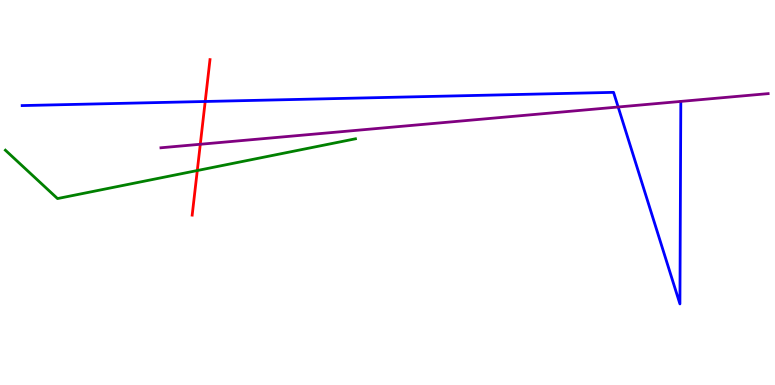[{'lines': ['blue', 'red'], 'intersections': [{'x': 2.65, 'y': 7.36}]}, {'lines': ['green', 'red'], 'intersections': [{'x': 2.55, 'y': 5.57}]}, {'lines': ['purple', 'red'], 'intersections': [{'x': 2.58, 'y': 6.25}]}, {'lines': ['blue', 'green'], 'intersections': []}, {'lines': ['blue', 'purple'], 'intersections': [{'x': 7.98, 'y': 7.22}]}, {'lines': ['green', 'purple'], 'intersections': []}]